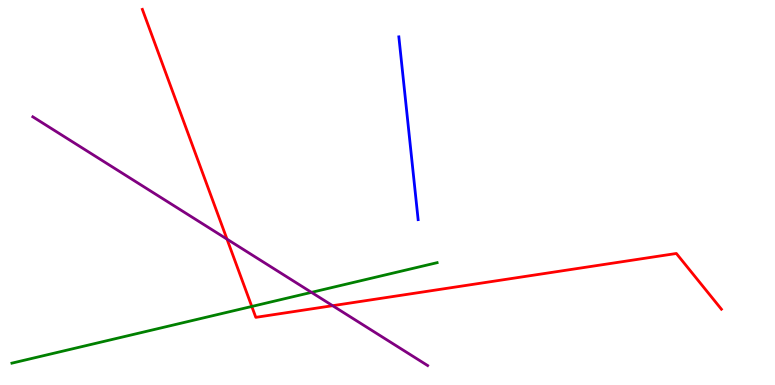[{'lines': ['blue', 'red'], 'intersections': []}, {'lines': ['green', 'red'], 'intersections': [{'x': 3.25, 'y': 2.04}]}, {'lines': ['purple', 'red'], 'intersections': [{'x': 2.93, 'y': 3.79}, {'x': 4.29, 'y': 2.06}]}, {'lines': ['blue', 'green'], 'intersections': []}, {'lines': ['blue', 'purple'], 'intersections': []}, {'lines': ['green', 'purple'], 'intersections': [{'x': 4.02, 'y': 2.41}]}]